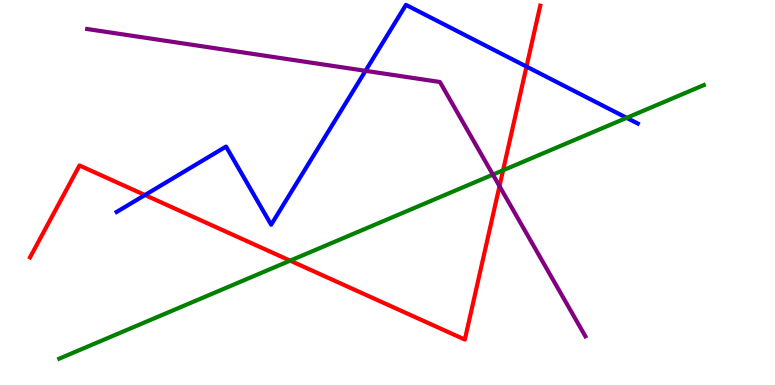[{'lines': ['blue', 'red'], 'intersections': [{'x': 1.87, 'y': 4.93}, {'x': 6.79, 'y': 8.27}]}, {'lines': ['green', 'red'], 'intersections': [{'x': 3.74, 'y': 3.23}, {'x': 6.49, 'y': 5.58}]}, {'lines': ['purple', 'red'], 'intersections': [{'x': 6.45, 'y': 5.16}]}, {'lines': ['blue', 'green'], 'intersections': [{'x': 8.09, 'y': 6.94}]}, {'lines': ['blue', 'purple'], 'intersections': [{'x': 4.72, 'y': 8.16}]}, {'lines': ['green', 'purple'], 'intersections': [{'x': 6.36, 'y': 5.46}]}]